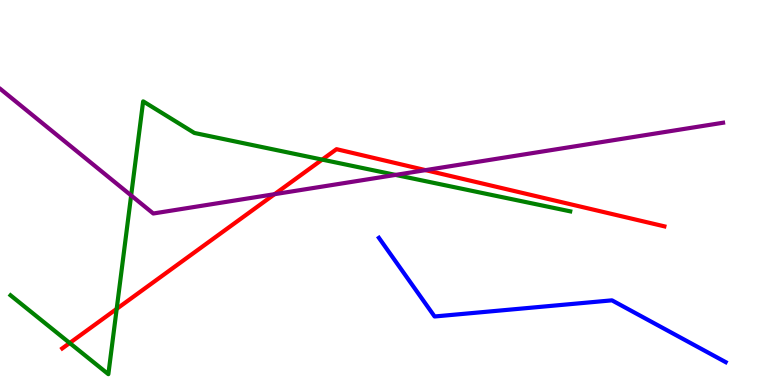[{'lines': ['blue', 'red'], 'intersections': []}, {'lines': ['green', 'red'], 'intersections': [{'x': 0.899, 'y': 1.09}, {'x': 1.51, 'y': 1.98}, {'x': 4.16, 'y': 5.85}]}, {'lines': ['purple', 'red'], 'intersections': [{'x': 3.54, 'y': 4.96}, {'x': 5.49, 'y': 5.58}]}, {'lines': ['blue', 'green'], 'intersections': []}, {'lines': ['blue', 'purple'], 'intersections': []}, {'lines': ['green', 'purple'], 'intersections': [{'x': 1.69, 'y': 4.92}, {'x': 5.1, 'y': 5.46}]}]